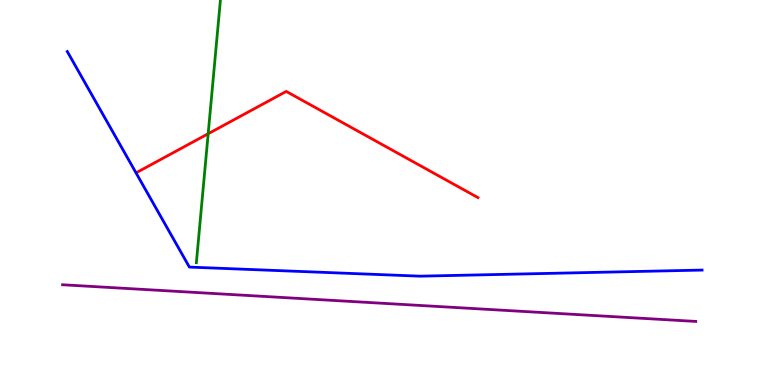[{'lines': ['blue', 'red'], 'intersections': []}, {'lines': ['green', 'red'], 'intersections': [{'x': 2.69, 'y': 6.53}]}, {'lines': ['purple', 'red'], 'intersections': []}, {'lines': ['blue', 'green'], 'intersections': []}, {'lines': ['blue', 'purple'], 'intersections': []}, {'lines': ['green', 'purple'], 'intersections': []}]